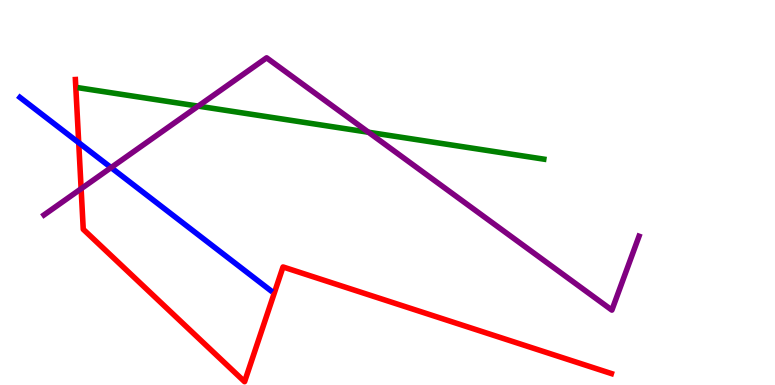[{'lines': ['blue', 'red'], 'intersections': [{'x': 1.02, 'y': 6.29}]}, {'lines': ['green', 'red'], 'intersections': []}, {'lines': ['purple', 'red'], 'intersections': [{'x': 1.05, 'y': 5.1}]}, {'lines': ['blue', 'green'], 'intersections': []}, {'lines': ['blue', 'purple'], 'intersections': [{'x': 1.43, 'y': 5.65}]}, {'lines': ['green', 'purple'], 'intersections': [{'x': 2.56, 'y': 7.24}, {'x': 4.75, 'y': 6.57}]}]